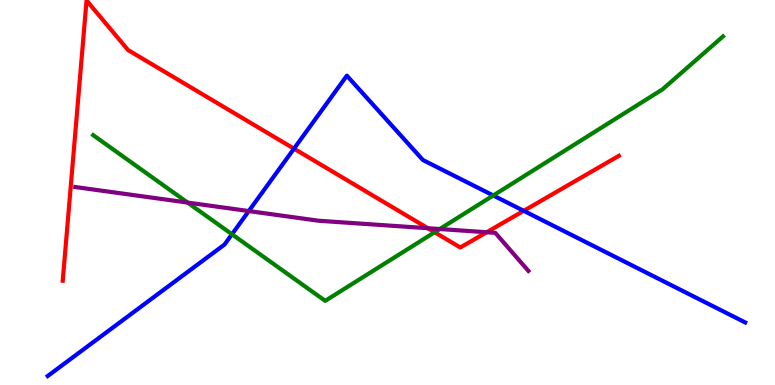[{'lines': ['blue', 'red'], 'intersections': [{'x': 3.79, 'y': 6.14}, {'x': 6.76, 'y': 4.52}]}, {'lines': ['green', 'red'], 'intersections': [{'x': 5.61, 'y': 3.97}]}, {'lines': ['purple', 'red'], 'intersections': [{'x': 5.52, 'y': 4.07}, {'x': 6.28, 'y': 3.97}]}, {'lines': ['blue', 'green'], 'intersections': [{'x': 2.99, 'y': 3.92}, {'x': 6.36, 'y': 4.92}]}, {'lines': ['blue', 'purple'], 'intersections': [{'x': 3.21, 'y': 4.52}]}, {'lines': ['green', 'purple'], 'intersections': [{'x': 2.42, 'y': 4.74}, {'x': 5.67, 'y': 4.05}]}]